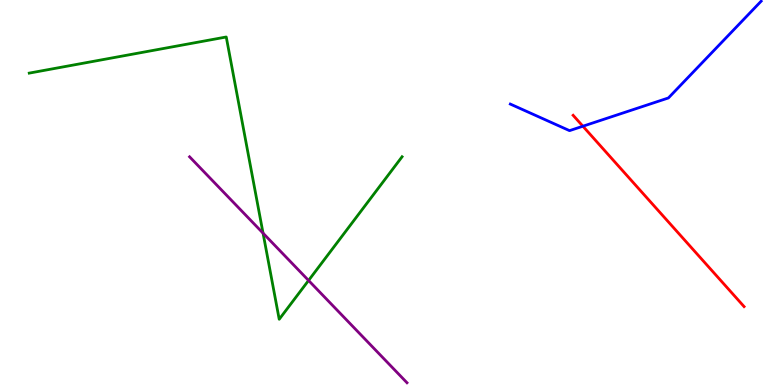[{'lines': ['blue', 'red'], 'intersections': [{'x': 7.52, 'y': 6.72}]}, {'lines': ['green', 'red'], 'intersections': []}, {'lines': ['purple', 'red'], 'intersections': []}, {'lines': ['blue', 'green'], 'intersections': []}, {'lines': ['blue', 'purple'], 'intersections': []}, {'lines': ['green', 'purple'], 'intersections': [{'x': 3.39, 'y': 3.94}, {'x': 3.98, 'y': 2.72}]}]